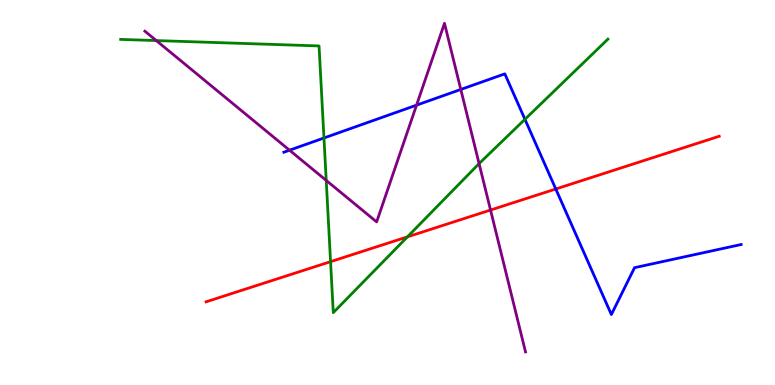[{'lines': ['blue', 'red'], 'intersections': [{'x': 7.17, 'y': 5.09}]}, {'lines': ['green', 'red'], 'intersections': [{'x': 4.27, 'y': 3.2}, {'x': 5.26, 'y': 3.85}]}, {'lines': ['purple', 'red'], 'intersections': [{'x': 6.33, 'y': 4.54}]}, {'lines': ['blue', 'green'], 'intersections': [{'x': 4.18, 'y': 6.42}, {'x': 6.77, 'y': 6.9}]}, {'lines': ['blue', 'purple'], 'intersections': [{'x': 3.74, 'y': 6.1}, {'x': 5.37, 'y': 7.27}, {'x': 5.95, 'y': 7.68}]}, {'lines': ['green', 'purple'], 'intersections': [{'x': 2.02, 'y': 8.95}, {'x': 4.21, 'y': 5.31}, {'x': 6.18, 'y': 5.75}]}]